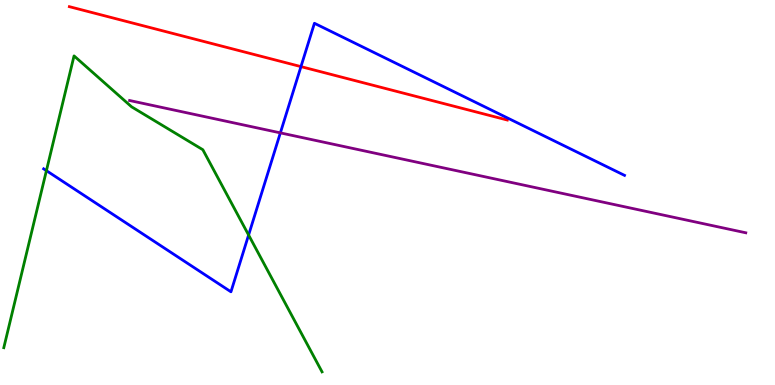[{'lines': ['blue', 'red'], 'intersections': [{'x': 3.88, 'y': 8.27}]}, {'lines': ['green', 'red'], 'intersections': []}, {'lines': ['purple', 'red'], 'intersections': []}, {'lines': ['blue', 'green'], 'intersections': [{'x': 0.599, 'y': 5.57}, {'x': 3.21, 'y': 3.9}]}, {'lines': ['blue', 'purple'], 'intersections': [{'x': 3.62, 'y': 6.55}]}, {'lines': ['green', 'purple'], 'intersections': []}]